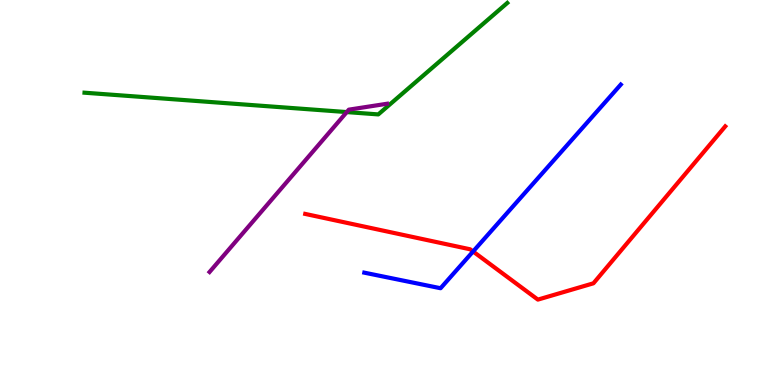[{'lines': ['blue', 'red'], 'intersections': [{'x': 6.1, 'y': 3.47}]}, {'lines': ['green', 'red'], 'intersections': []}, {'lines': ['purple', 'red'], 'intersections': []}, {'lines': ['blue', 'green'], 'intersections': []}, {'lines': ['blue', 'purple'], 'intersections': []}, {'lines': ['green', 'purple'], 'intersections': [{'x': 4.47, 'y': 7.09}]}]